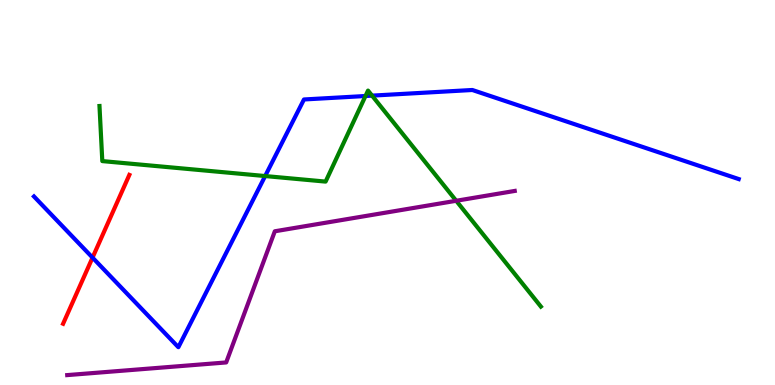[{'lines': ['blue', 'red'], 'intersections': [{'x': 1.19, 'y': 3.31}]}, {'lines': ['green', 'red'], 'intersections': []}, {'lines': ['purple', 'red'], 'intersections': []}, {'lines': ['blue', 'green'], 'intersections': [{'x': 3.42, 'y': 5.43}, {'x': 4.72, 'y': 7.51}, {'x': 4.8, 'y': 7.52}]}, {'lines': ['blue', 'purple'], 'intersections': []}, {'lines': ['green', 'purple'], 'intersections': [{'x': 5.89, 'y': 4.78}]}]